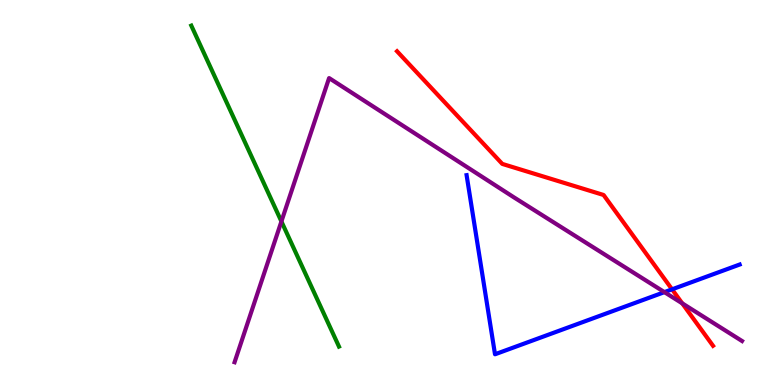[{'lines': ['blue', 'red'], 'intersections': [{'x': 8.67, 'y': 2.48}]}, {'lines': ['green', 'red'], 'intersections': []}, {'lines': ['purple', 'red'], 'intersections': [{'x': 8.8, 'y': 2.12}]}, {'lines': ['blue', 'green'], 'intersections': []}, {'lines': ['blue', 'purple'], 'intersections': [{'x': 8.57, 'y': 2.41}]}, {'lines': ['green', 'purple'], 'intersections': [{'x': 3.63, 'y': 4.25}]}]